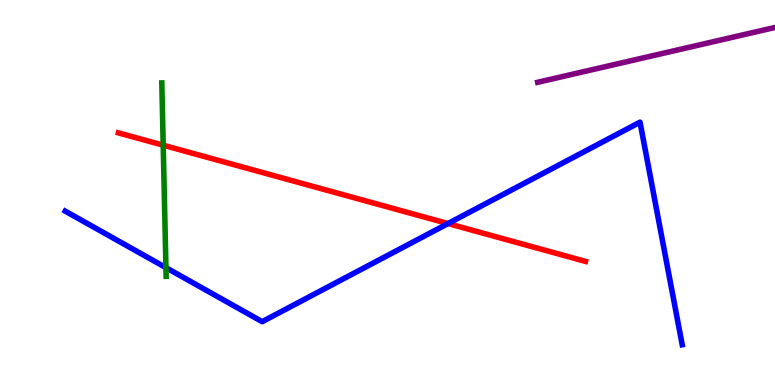[{'lines': ['blue', 'red'], 'intersections': [{'x': 5.78, 'y': 4.19}]}, {'lines': ['green', 'red'], 'intersections': [{'x': 2.11, 'y': 6.23}]}, {'lines': ['purple', 'red'], 'intersections': []}, {'lines': ['blue', 'green'], 'intersections': [{'x': 2.14, 'y': 3.05}]}, {'lines': ['blue', 'purple'], 'intersections': []}, {'lines': ['green', 'purple'], 'intersections': []}]